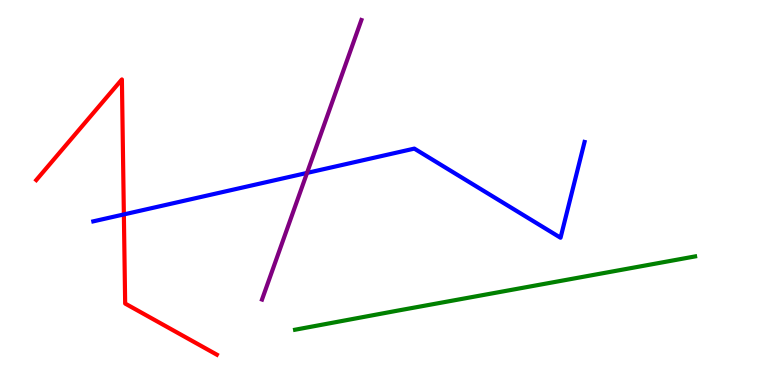[{'lines': ['blue', 'red'], 'intersections': [{'x': 1.6, 'y': 4.43}]}, {'lines': ['green', 'red'], 'intersections': []}, {'lines': ['purple', 'red'], 'intersections': []}, {'lines': ['blue', 'green'], 'intersections': []}, {'lines': ['blue', 'purple'], 'intersections': [{'x': 3.96, 'y': 5.51}]}, {'lines': ['green', 'purple'], 'intersections': []}]